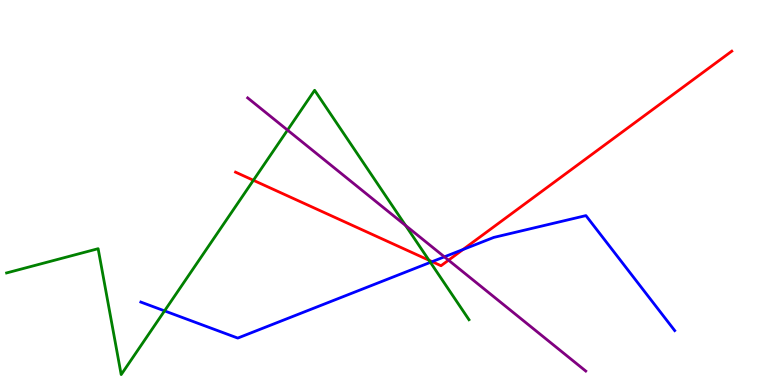[{'lines': ['blue', 'red'], 'intersections': [{'x': 5.58, 'y': 3.2}, {'x': 5.97, 'y': 3.52}]}, {'lines': ['green', 'red'], 'intersections': [{'x': 3.27, 'y': 5.32}, {'x': 5.54, 'y': 3.24}]}, {'lines': ['purple', 'red'], 'intersections': [{'x': 5.79, 'y': 3.24}]}, {'lines': ['blue', 'green'], 'intersections': [{'x': 2.12, 'y': 1.93}, {'x': 5.55, 'y': 3.19}]}, {'lines': ['blue', 'purple'], 'intersections': [{'x': 5.73, 'y': 3.33}]}, {'lines': ['green', 'purple'], 'intersections': [{'x': 3.71, 'y': 6.62}, {'x': 5.23, 'y': 4.14}]}]